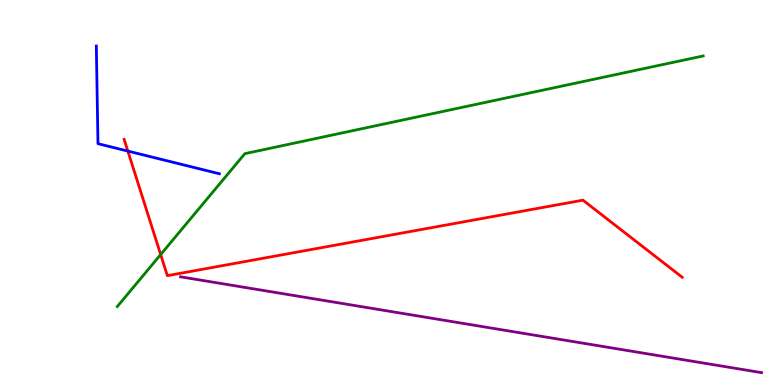[{'lines': ['blue', 'red'], 'intersections': [{'x': 1.65, 'y': 6.08}]}, {'lines': ['green', 'red'], 'intersections': [{'x': 2.07, 'y': 3.39}]}, {'lines': ['purple', 'red'], 'intersections': []}, {'lines': ['blue', 'green'], 'intersections': []}, {'lines': ['blue', 'purple'], 'intersections': []}, {'lines': ['green', 'purple'], 'intersections': []}]